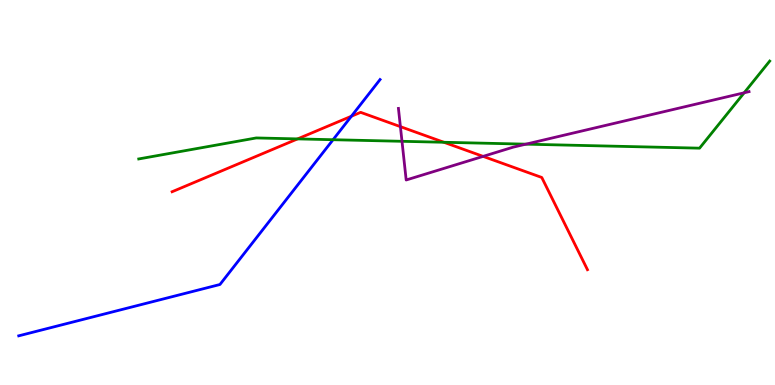[{'lines': ['blue', 'red'], 'intersections': [{'x': 4.53, 'y': 6.98}]}, {'lines': ['green', 'red'], 'intersections': [{'x': 3.84, 'y': 6.39}, {'x': 5.73, 'y': 6.3}]}, {'lines': ['purple', 'red'], 'intersections': [{'x': 5.17, 'y': 6.71}, {'x': 6.23, 'y': 5.94}]}, {'lines': ['blue', 'green'], 'intersections': [{'x': 4.3, 'y': 6.37}]}, {'lines': ['blue', 'purple'], 'intersections': []}, {'lines': ['green', 'purple'], 'intersections': [{'x': 5.19, 'y': 6.33}, {'x': 6.79, 'y': 6.26}, {'x': 9.6, 'y': 7.59}]}]